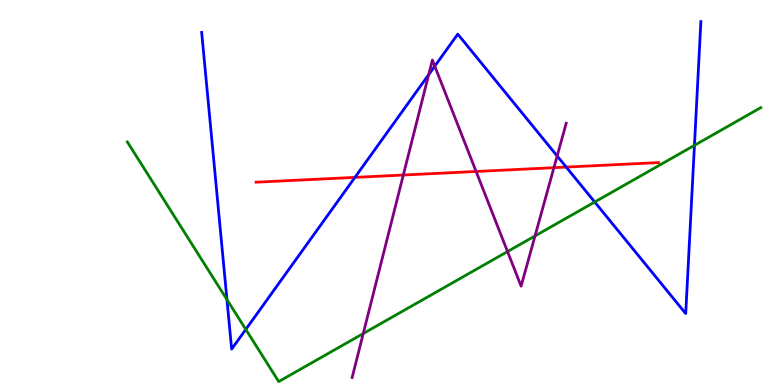[{'lines': ['blue', 'red'], 'intersections': [{'x': 4.58, 'y': 5.39}, {'x': 7.31, 'y': 5.66}]}, {'lines': ['green', 'red'], 'intersections': []}, {'lines': ['purple', 'red'], 'intersections': [{'x': 5.2, 'y': 5.45}, {'x': 6.14, 'y': 5.55}, {'x': 7.15, 'y': 5.64}]}, {'lines': ['blue', 'green'], 'intersections': [{'x': 2.93, 'y': 2.22}, {'x': 3.17, 'y': 1.44}, {'x': 7.67, 'y': 4.75}, {'x': 8.96, 'y': 6.23}]}, {'lines': ['blue', 'purple'], 'intersections': [{'x': 5.53, 'y': 8.06}, {'x': 5.61, 'y': 8.28}, {'x': 7.19, 'y': 5.95}]}, {'lines': ['green', 'purple'], 'intersections': [{'x': 4.69, 'y': 1.34}, {'x': 6.55, 'y': 3.47}, {'x': 6.9, 'y': 3.87}]}]